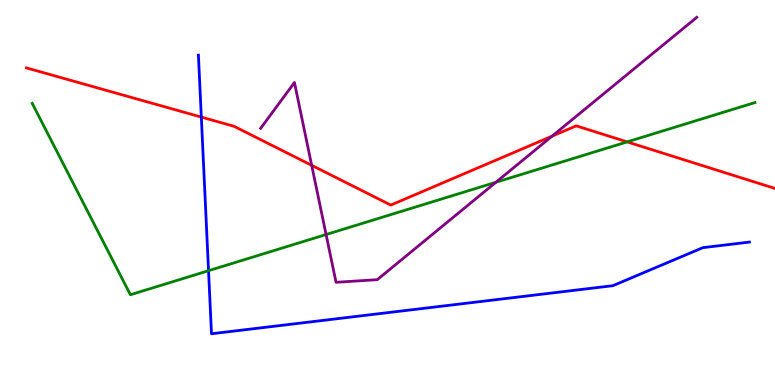[{'lines': ['blue', 'red'], 'intersections': [{'x': 2.6, 'y': 6.96}]}, {'lines': ['green', 'red'], 'intersections': [{'x': 8.09, 'y': 6.31}]}, {'lines': ['purple', 'red'], 'intersections': [{'x': 4.02, 'y': 5.71}, {'x': 7.12, 'y': 6.46}]}, {'lines': ['blue', 'green'], 'intersections': [{'x': 2.69, 'y': 2.97}]}, {'lines': ['blue', 'purple'], 'intersections': []}, {'lines': ['green', 'purple'], 'intersections': [{'x': 4.21, 'y': 3.91}, {'x': 6.4, 'y': 5.27}]}]